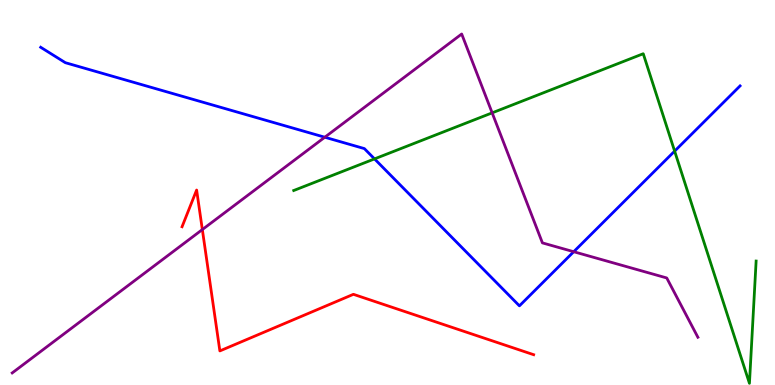[{'lines': ['blue', 'red'], 'intersections': []}, {'lines': ['green', 'red'], 'intersections': []}, {'lines': ['purple', 'red'], 'intersections': [{'x': 2.61, 'y': 4.04}]}, {'lines': ['blue', 'green'], 'intersections': [{'x': 4.83, 'y': 5.87}, {'x': 8.7, 'y': 6.07}]}, {'lines': ['blue', 'purple'], 'intersections': [{'x': 4.19, 'y': 6.44}, {'x': 7.4, 'y': 3.46}]}, {'lines': ['green', 'purple'], 'intersections': [{'x': 6.35, 'y': 7.07}]}]